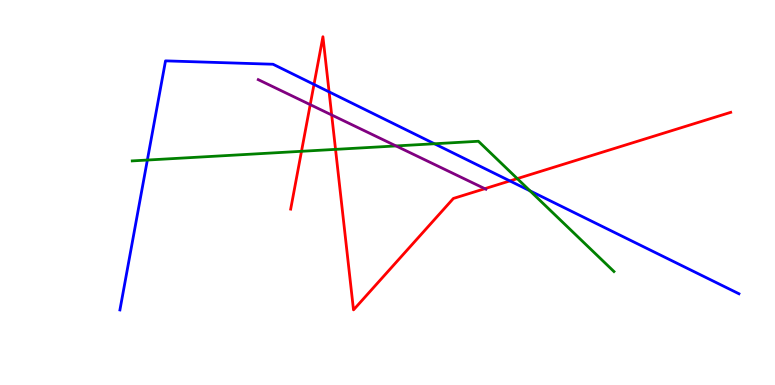[{'lines': ['blue', 'red'], 'intersections': [{'x': 4.05, 'y': 7.81}, {'x': 4.25, 'y': 7.61}, {'x': 6.58, 'y': 5.3}]}, {'lines': ['green', 'red'], 'intersections': [{'x': 3.89, 'y': 6.07}, {'x': 4.33, 'y': 6.12}, {'x': 6.67, 'y': 5.36}]}, {'lines': ['purple', 'red'], 'intersections': [{'x': 4.0, 'y': 7.28}, {'x': 4.28, 'y': 7.01}, {'x': 6.26, 'y': 5.1}]}, {'lines': ['blue', 'green'], 'intersections': [{'x': 1.9, 'y': 5.84}, {'x': 5.61, 'y': 6.27}, {'x': 6.84, 'y': 5.04}]}, {'lines': ['blue', 'purple'], 'intersections': []}, {'lines': ['green', 'purple'], 'intersections': [{'x': 5.11, 'y': 6.21}]}]